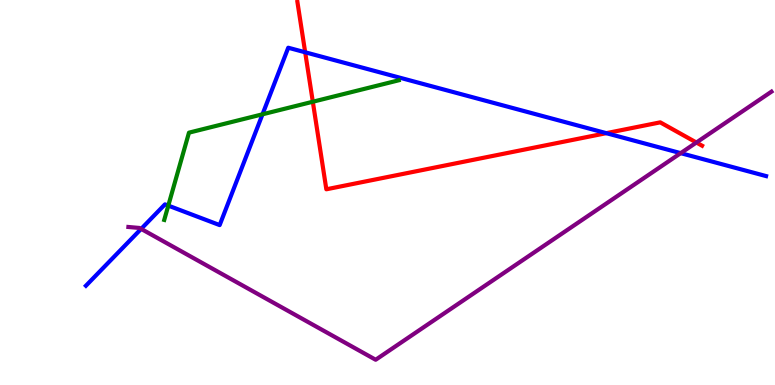[{'lines': ['blue', 'red'], 'intersections': [{'x': 3.94, 'y': 8.64}, {'x': 7.82, 'y': 6.54}]}, {'lines': ['green', 'red'], 'intersections': [{'x': 4.04, 'y': 7.36}]}, {'lines': ['purple', 'red'], 'intersections': [{'x': 8.99, 'y': 6.3}]}, {'lines': ['blue', 'green'], 'intersections': [{'x': 2.17, 'y': 4.66}, {'x': 3.39, 'y': 7.03}]}, {'lines': ['blue', 'purple'], 'intersections': [{'x': 1.82, 'y': 4.05}, {'x': 8.78, 'y': 6.02}]}, {'lines': ['green', 'purple'], 'intersections': []}]